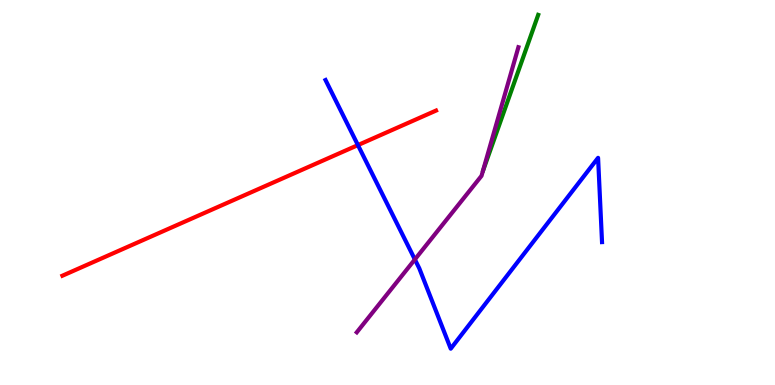[{'lines': ['blue', 'red'], 'intersections': [{'x': 4.62, 'y': 6.23}]}, {'lines': ['green', 'red'], 'intersections': []}, {'lines': ['purple', 'red'], 'intersections': []}, {'lines': ['blue', 'green'], 'intersections': []}, {'lines': ['blue', 'purple'], 'intersections': [{'x': 5.35, 'y': 3.26}]}, {'lines': ['green', 'purple'], 'intersections': []}]